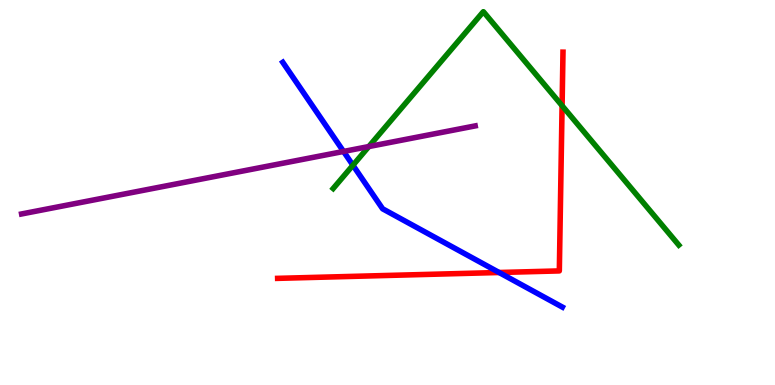[{'lines': ['blue', 'red'], 'intersections': [{'x': 6.44, 'y': 2.92}]}, {'lines': ['green', 'red'], 'intersections': [{'x': 7.25, 'y': 7.25}]}, {'lines': ['purple', 'red'], 'intersections': []}, {'lines': ['blue', 'green'], 'intersections': [{'x': 4.55, 'y': 5.71}]}, {'lines': ['blue', 'purple'], 'intersections': [{'x': 4.43, 'y': 6.07}]}, {'lines': ['green', 'purple'], 'intersections': [{'x': 4.76, 'y': 6.19}]}]